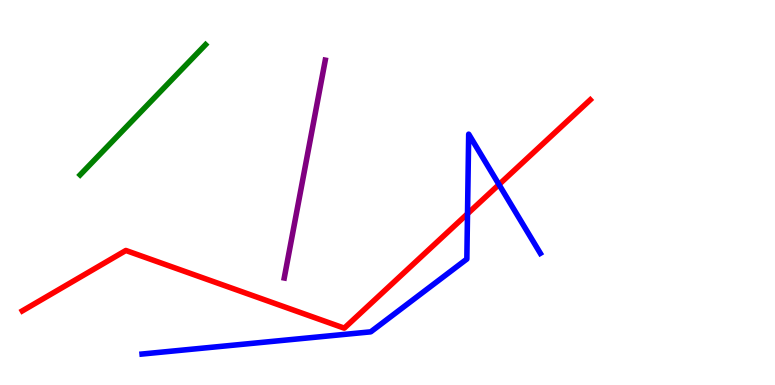[{'lines': ['blue', 'red'], 'intersections': [{'x': 6.03, 'y': 4.45}, {'x': 6.44, 'y': 5.21}]}, {'lines': ['green', 'red'], 'intersections': []}, {'lines': ['purple', 'red'], 'intersections': []}, {'lines': ['blue', 'green'], 'intersections': []}, {'lines': ['blue', 'purple'], 'intersections': []}, {'lines': ['green', 'purple'], 'intersections': []}]